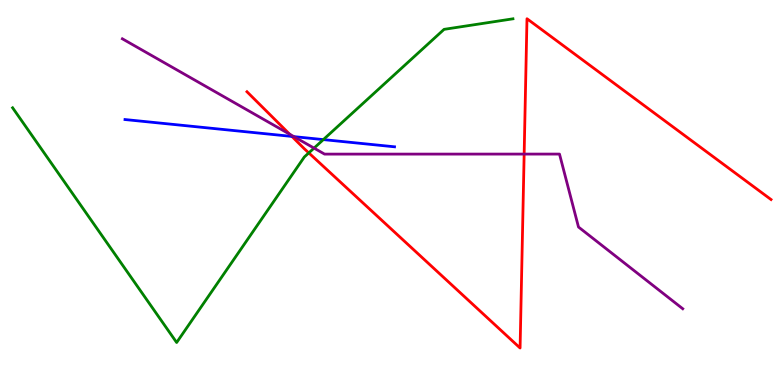[{'lines': ['blue', 'red'], 'intersections': [{'x': 3.77, 'y': 6.46}]}, {'lines': ['green', 'red'], 'intersections': [{'x': 3.98, 'y': 6.03}]}, {'lines': ['purple', 'red'], 'intersections': [{'x': 3.74, 'y': 6.51}, {'x': 6.76, 'y': 6.0}]}, {'lines': ['blue', 'green'], 'intersections': [{'x': 4.17, 'y': 6.37}]}, {'lines': ['blue', 'purple'], 'intersections': [{'x': 3.79, 'y': 6.45}]}, {'lines': ['green', 'purple'], 'intersections': [{'x': 4.05, 'y': 6.15}]}]